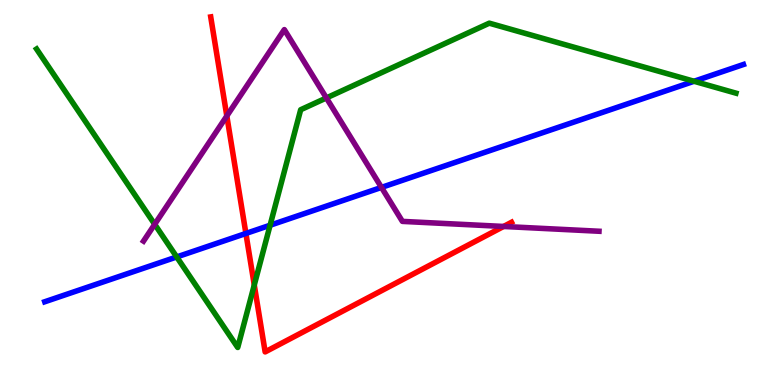[{'lines': ['blue', 'red'], 'intersections': [{'x': 3.17, 'y': 3.94}]}, {'lines': ['green', 'red'], 'intersections': [{'x': 3.28, 'y': 2.6}]}, {'lines': ['purple', 'red'], 'intersections': [{'x': 2.93, 'y': 6.99}, {'x': 6.5, 'y': 4.12}]}, {'lines': ['blue', 'green'], 'intersections': [{'x': 2.28, 'y': 3.33}, {'x': 3.49, 'y': 4.15}, {'x': 8.96, 'y': 7.89}]}, {'lines': ['blue', 'purple'], 'intersections': [{'x': 4.92, 'y': 5.13}]}, {'lines': ['green', 'purple'], 'intersections': [{'x': 2.0, 'y': 4.17}, {'x': 4.21, 'y': 7.46}]}]